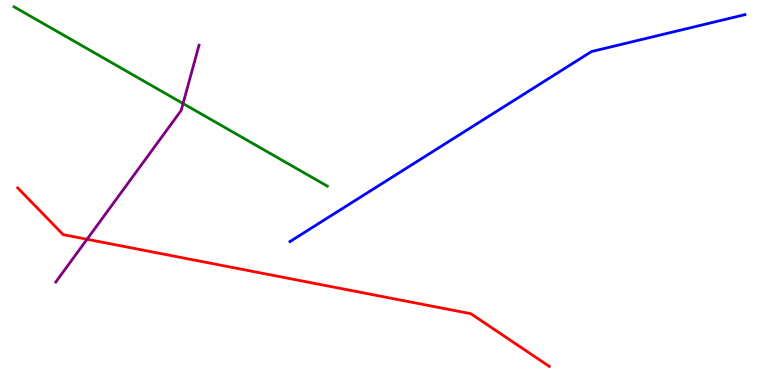[{'lines': ['blue', 'red'], 'intersections': []}, {'lines': ['green', 'red'], 'intersections': []}, {'lines': ['purple', 'red'], 'intersections': [{'x': 1.12, 'y': 3.78}]}, {'lines': ['blue', 'green'], 'intersections': []}, {'lines': ['blue', 'purple'], 'intersections': []}, {'lines': ['green', 'purple'], 'intersections': [{'x': 2.36, 'y': 7.31}]}]